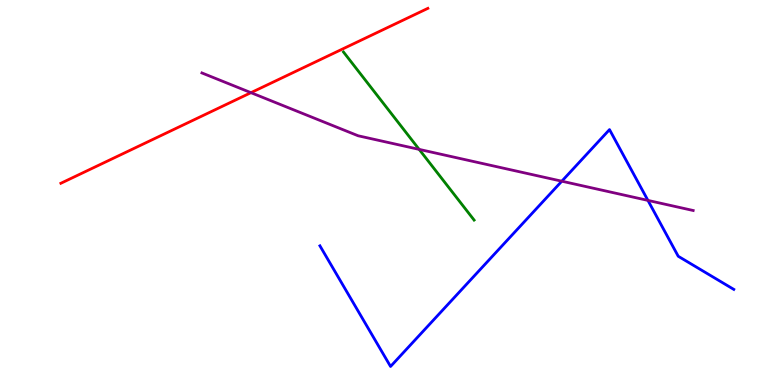[{'lines': ['blue', 'red'], 'intersections': []}, {'lines': ['green', 'red'], 'intersections': []}, {'lines': ['purple', 'red'], 'intersections': [{'x': 3.24, 'y': 7.59}]}, {'lines': ['blue', 'green'], 'intersections': []}, {'lines': ['blue', 'purple'], 'intersections': [{'x': 7.25, 'y': 5.29}, {'x': 8.36, 'y': 4.79}]}, {'lines': ['green', 'purple'], 'intersections': [{'x': 5.41, 'y': 6.12}]}]